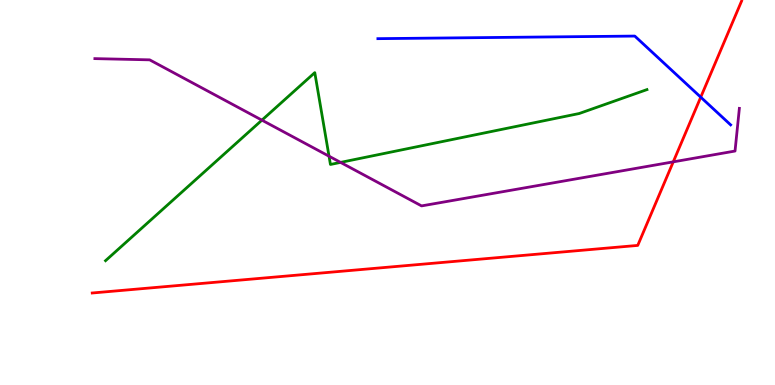[{'lines': ['blue', 'red'], 'intersections': [{'x': 9.04, 'y': 7.48}]}, {'lines': ['green', 'red'], 'intersections': []}, {'lines': ['purple', 'red'], 'intersections': [{'x': 8.69, 'y': 5.8}]}, {'lines': ['blue', 'green'], 'intersections': []}, {'lines': ['blue', 'purple'], 'intersections': []}, {'lines': ['green', 'purple'], 'intersections': [{'x': 3.38, 'y': 6.88}, {'x': 4.25, 'y': 5.94}, {'x': 4.39, 'y': 5.78}]}]